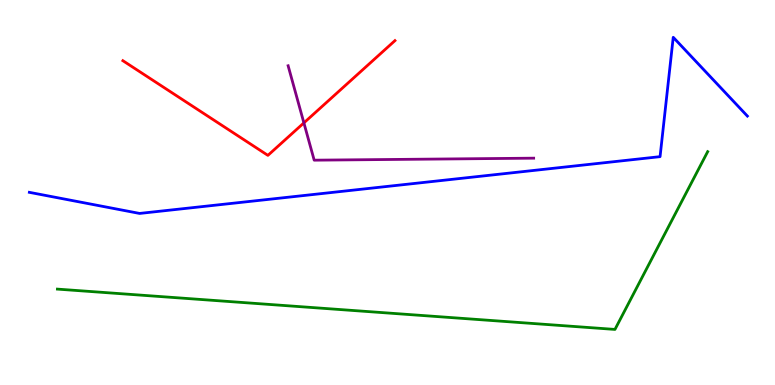[{'lines': ['blue', 'red'], 'intersections': []}, {'lines': ['green', 'red'], 'intersections': []}, {'lines': ['purple', 'red'], 'intersections': [{'x': 3.92, 'y': 6.81}]}, {'lines': ['blue', 'green'], 'intersections': []}, {'lines': ['blue', 'purple'], 'intersections': []}, {'lines': ['green', 'purple'], 'intersections': []}]